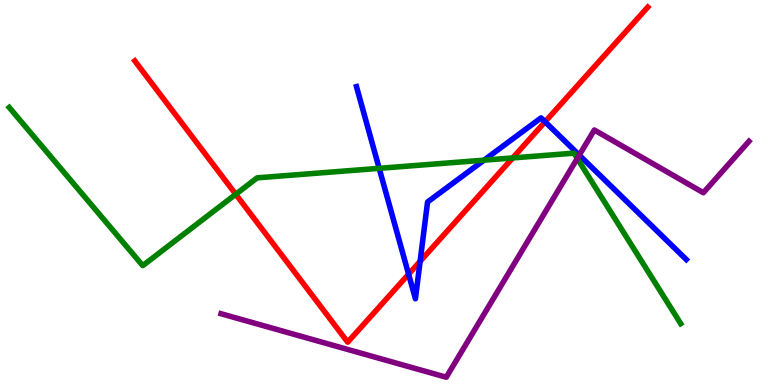[{'lines': ['blue', 'red'], 'intersections': [{'x': 5.27, 'y': 2.88}, {'x': 5.42, 'y': 3.21}, {'x': 7.03, 'y': 6.84}]}, {'lines': ['green', 'red'], 'intersections': [{'x': 3.04, 'y': 4.95}, {'x': 6.62, 'y': 5.9}]}, {'lines': ['purple', 'red'], 'intersections': []}, {'lines': ['blue', 'green'], 'intersections': [{'x': 4.89, 'y': 5.63}, {'x': 6.25, 'y': 5.84}]}, {'lines': ['blue', 'purple'], 'intersections': [{'x': 7.47, 'y': 5.97}]}, {'lines': ['green', 'purple'], 'intersections': [{'x': 7.45, 'y': 5.88}]}]